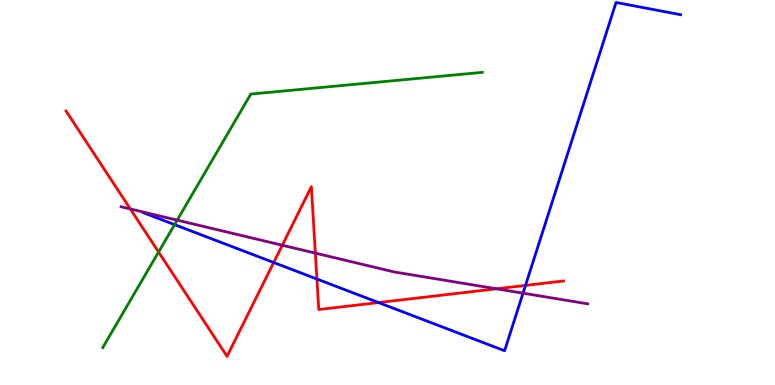[{'lines': ['blue', 'red'], 'intersections': [{'x': 3.53, 'y': 3.18}, {'x': 4.09, 'y': 2.75}, {'x': 4.88, 'y': 2.14}, {'x': 6.78, 'y': 2.59}]}, {'lines': ['green', 'red'], 'intersections': [{'x': 2.05, 'y': 3.45}]}, {'lines': ['purple', 'red'], 'intersections': [{'x': 1.68, 'y': 4.57}, {'x': 3.64, 'y': 3.63}, {'x': 4.07, 'y': 3.43}, {'x': 6.41, 'y': 2.5}]}, {'lines': ['blue', 'green'], 'intersections': [{'x': 2.25, 'y': 4.17}]}, {'lines': ['blue', 'purple'], 'intersections': [{'x': 6.75, 'y': 2.38}]}, {'lines': ['green', 'purple'], 'intersections': [{'x': 2.29, 'y': 4.28}]}]